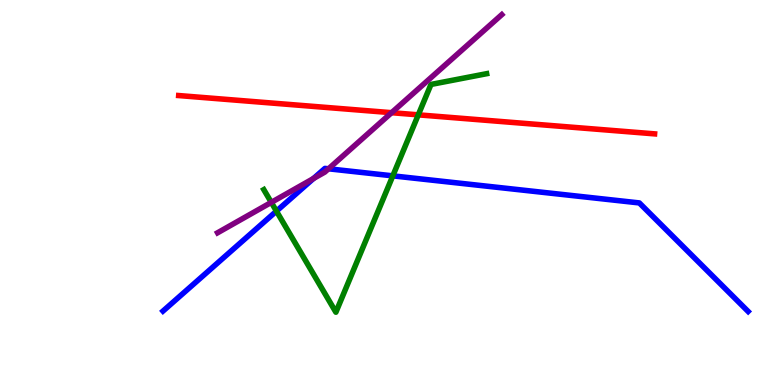[{'lines': ['blue', 'red'], 'intersections': []}, {'lines': ['green', 'red'], 'intersections': [{'x': 5.4, 'y': 7.02}]}, {'lines': ['purple', 'red'], 'intersections': [{'x': 5.05, 'y': 7.07}]}, {'lines': ['blue', 'green'], 'intersections': [{'x': 3.57, 'y': 4.52}, {'x': 5.07, 'y': 5.43}]}, {'lines': ['blue', 'purple'], 'intersections': [{'x': 4.04, 'y': 5.36}, {'x': 4.24, 'y': 5.62}]}, {'lines': ['green', 'purple'], 'intersections': [{'x': 3.5, 'y': 4.74}]}]